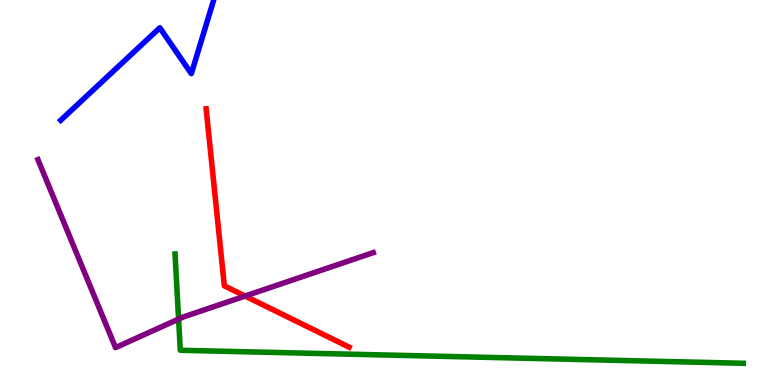[{'lines': ['blue', 'red'], 'intersections': []}, {'lines': ['green', 'red'], 'intersections': []}, {'lines': ['purple', 'red'], 'intersections': [{'x': 3.16, 'y': 2.31}]}, {'lines': ['blue', 'green'], 'intersections': []}, {'lines': ['blue', 'purple'], 'intersections': []}, {'lines': ['green', 'purple'], 'intersections': [{'x': 2.3, 'y': 1.71}]}]